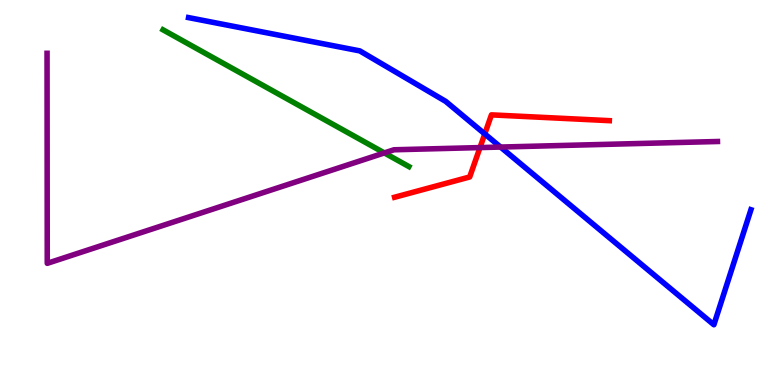[{'lines': ['blue', 'red'], 'intersections': [{'x': 6.26, 'y': 6.52}]}, {'lines': ['green', 'red'], 'intersections': []}, {'lines': ['purple', 'red'], 'intersections': [{'x': 6.19, 'y': 6.17}]}, {'lines': ['blue', 'green'], 'intersections': []}, {'lines': ['blue', 'purple'], 'intersections': [{'x': 6.46, 'y': 6.18}]}, {'lines': ['green', 'purple'], 'intersections': [{'x': 4.96, 'y': 6.03}]}]